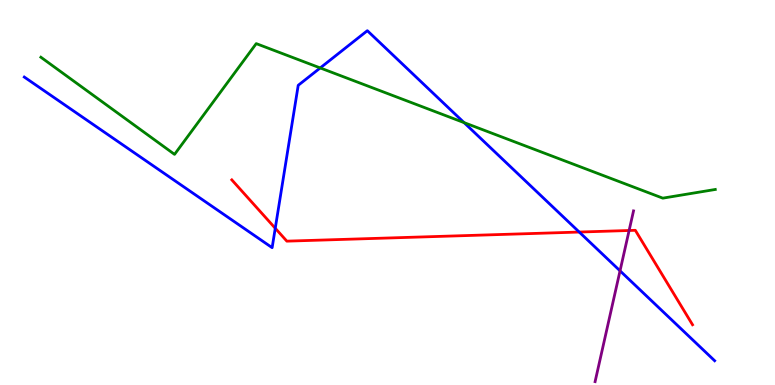[{'lines': ['blue', 'red'], 'intersections': [{'x': 3.55, 'y': 4.07}, {'x': 7.47, 'y': 3.97}]}, {'lines': ['green', 'red'], 'intersections': []}, {'lines': ['purple', 'red'], 'intersections': [{'x': 8.12, 'y': 4.01}]}, {'lines': ['blue', 'green'], 'intersections': [{'x': 4.13, 'y': 8.24}, {'x': 5.99, 'y': 6.82}]}, {'lines': ['blue', 'purple'], 'intersections': [{'x': 8.0, 'y': 2.97}]}, {'lines': ['green', 'purple'], 'intersections': []}]